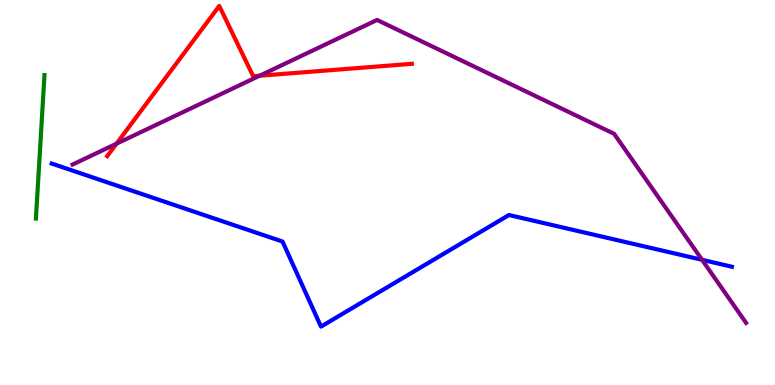[{'lines': ['blue', 'red'], 'intersections': []}, {'lines': ['green', 'red'], 'intersections': []}, {'lines': ['purple', 'red'], 'intersections': [{'x': 1.5, 'y': 6.27}, {'x': 3.35, 'y': 8.03}]}, {'lines': ['blue', 'green'], 'intersections': []}, {'lines': ['blue', 'purple'], 'intersections': [{'x': 9.06, 'y': 3.25}]}, {'lines': ['green', 'purple'], 'intersections': []}]